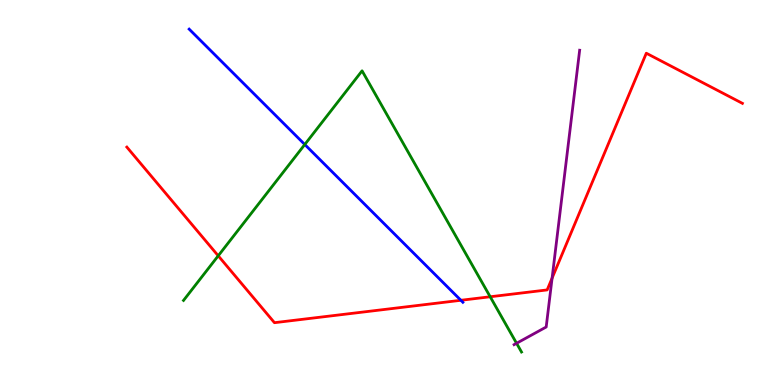[{'lines': ['blue', 'red'], 'intersections': [{'x': 5.95, 'y': 2.2}]}, {'lines': ['green', 'red'], 'intersections': [{'x': 2.82, 'y': 3.36}, {'x': 6.33, 'y': 2.29}]}, {'lines': ['purple', 'red'], 'intersections': [{'x': 7.12, 'y': 2.78}]}, {'lines': ['blue', 'green'], 'intersections': [{'x': 3.93, 'y': 6.25}]}, {'lines': ['blue', 'purple'], 'intersections': []}, {'lines': ['green', 'purple'], 'intersections': [{'x': 6.67, 'y': 1.08}]}]